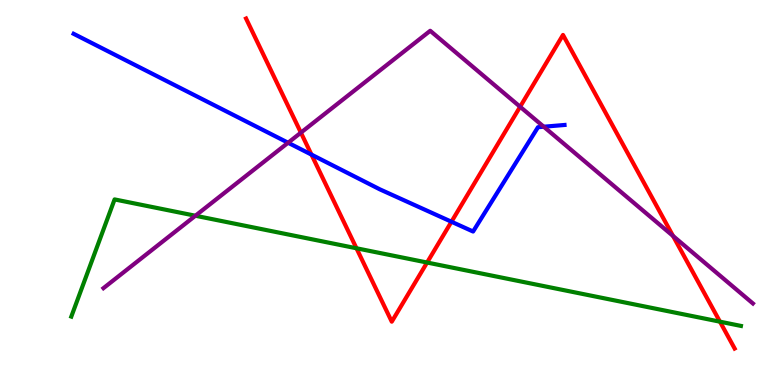[{'lines': ['blue', 'red'], 'intersections': [{'x': 4.02, 'y': 5.98}, {'x': 5.83, 'y': 4.24}]}, {'lines': ['green', 'red'], 'intersections': [{'x': 4.6, 'y': 3.55}, {'x': 5.51, 'y': 3.18}, {'x': 9.29, 'y': 1.64}]}, {'lines': ['purple', 'red'], 'intersections': [{'x': 3.88, 'y': 6.55}, {'x': 6.71, 'y': 7.23}, {'x': 8.68, 'y': 3.87}]}, {'lines': ['blue', 'green'], 'intersections': []}, {'lines': ['blue', 'purple'], 'intersections': [{'x': 3.72, 'y': 6.29}, {'x': 7.02, 'y': 6.71}]}, {'lines': ['green', 'purple'], 'intersections': [{'x': 2.52, 'y': 4.4}]}]